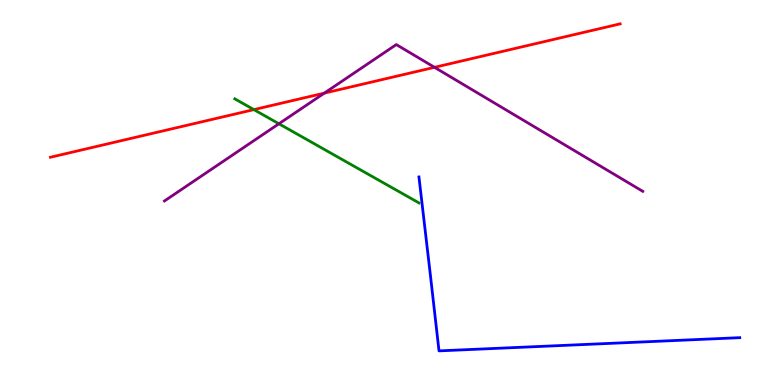[{'lines': ['blue', 'red'], 'intersections': []}, {'lines': ['green', 'red'], 'intersections': [{'x': 3.28, 'y': 7.15}]}, {'lines': ['purple', 'red'], 'intersections': [{'x': 4.18, 'y': 7.58}, {'x': 5.61, 'y': 8.25}]}, {'lines': ['blue', 'green'], 'intersections': []}, {'lines': ['blue', 'purple'], 'intersections': []}, {'lines': ['green', 'purple'], 'intersections': [{'x': 3.6, 'y': 6.79}]}]